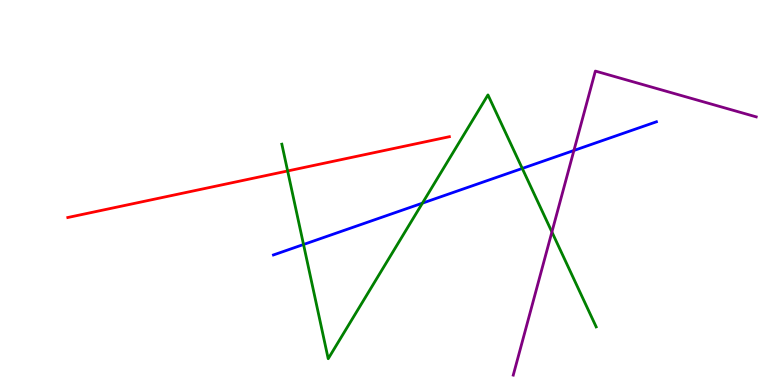[{'lines': ['blue', 'red'], 'intersections': []}, {'lines': ['green', 'red'], 'intersections': [{'x': 3.71, 'y': 5.56}]}, {'lines': ['purple', 'red'], 'intersections': []}, {'lines': ['blue', 'green'], 'intersections': [{'x': 3.92, 'y': 3.65}, {'x': 5.45, 'y': 4.72}, {'x': 6.74, 'y': 5.62}]}, {'lines': ['blue', 'purple'], 'intersections': [{'x': 7.41, 'y': 6.09}]}, {'lines': ['green', 'purple'], 'intersections': [{'x': 7.12, 'y': 3.97}]}]